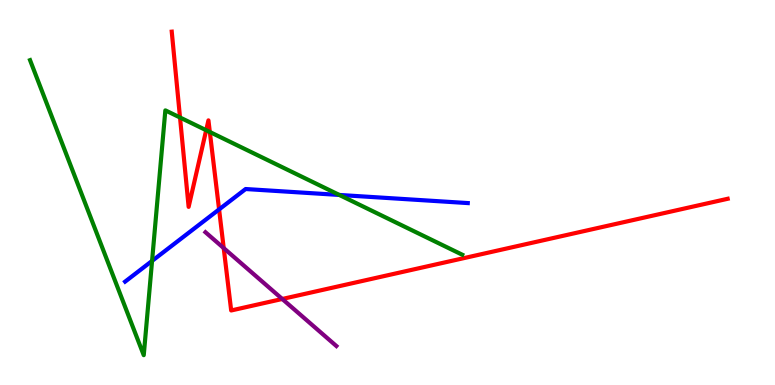[{'lines': ['blue', 'red'], 'intersections': [{'x': 2.83, 'y': 4.56}]}, {'lines': ['green', 'red'], 'intersections': [{'x': 2.32, 'y': 6.95}, {'x': 2.66, 'y': 6.62}, {'x': 2.71, 'y': 6.57}]}, {'lines': ['purple', 'red'], 'intersections': [{'x': 2.89, 'y': 3.56}, {'x': 3.64, 'y': 2.23}]}, {'lines': ['blue', 'green'], 'intersections': [{'x': 1.96, 'y': 3.22}, {'x': 4.38, 'y': 4.94}]}, {'lines': ['blue', 'purple'], 'intersections': []}, {'lines': ['green', 'purple'], 'intersections': []}]